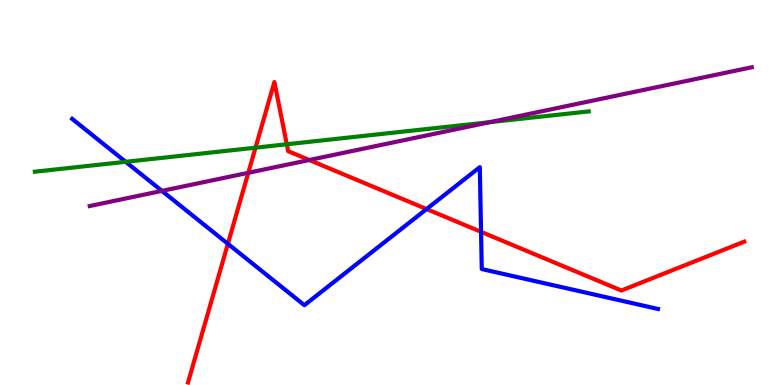[{'lines': ['blue', 'red'], 'intersections': [{'x': 2.94, 'y': 3.67}, {'x': 5.5, 'y': 4.57}, {'x': 6.21, 'y': 3.98}]}, {'lines': ['green', 'red'], 'intersections': [{'x': 3.3, 'y': 6.16}, {'x': 3.7, 'y': 6.25}]}, {'lines': ['purple', 'red'], 'intersections': [{'x': 3.2, 'y': 5.51}, {'x': 3.99, 'y': 5.84}]}, {'lines': ['blue', 'green'], 'intersections': [{'x': 1.62, 'y': 5.8}]}, {'lines': ['blue', 'purple'], 'intersections': [{'x': 2.09, 'y': 5.04}]}, {'lines': ['green', 'purple'], 'intersections': [{'x': 6.32, 'y': 6.83}]}]